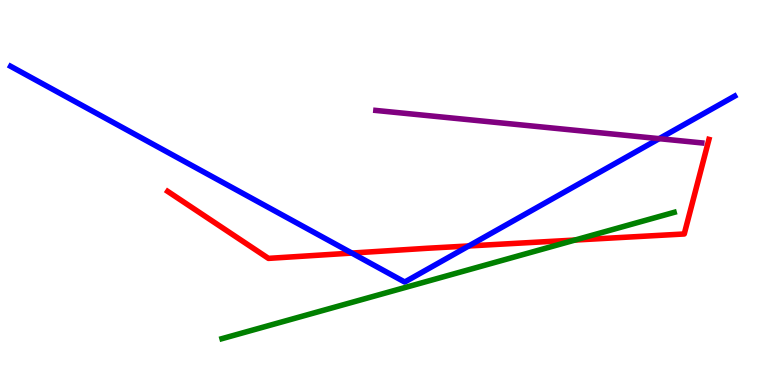[{'lines': ['blue', 'red'], 'intersections': [{'x': 4.54, 'y': 3.43}, {'x': 6.05, 'y': 3.61}]}, {'lines': ['green', 'red'], 'intersections': [{'x': 7.42, 'y': 3.76}]}, {'lines': ['purple', 'red'], 'intersections': []}, {'lines': ['blue', 'green'], 'intersections': []}, {'lines': ['blue', 'purple'], 'intersections': [{'x': 8.51, 'y': 6.4}]}, {'lines': ['green', 'purple'], 'intersections': []}]